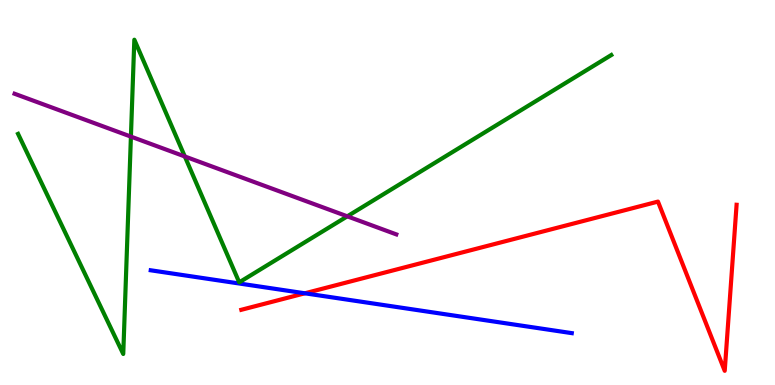[{'lines': ['blue', 'red'], 'intersections': [{'x': 3.93, 'y': 2.38}]}, {'lines': ['green', 'red'], 'intersections': []}, {'lines': ['purple', 'red'], 'intersections': []}, {'lines': ['blue', 'green'], 'intersections': []}, {'lines': ['blue', 'purple'], 'intersections': []}, {'lines': ['green', 'purple'], 'intersections': [{'x': 1.69, 'y': 6.45}, {'x': 2.38, 'y': 5.94}, {'x': 4.48, 'y': 4.38}]}]